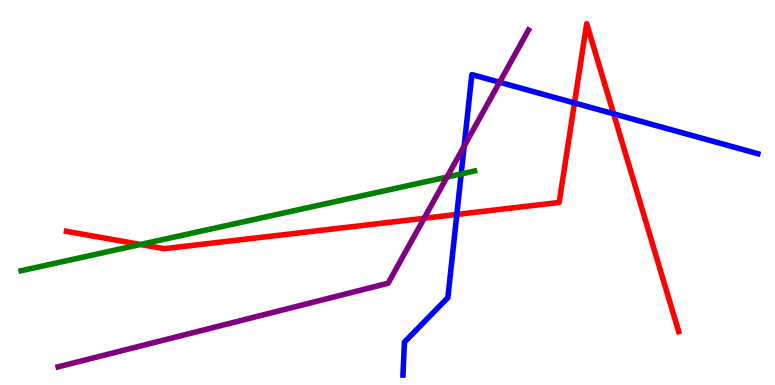[{'lines': ['blue', 'red'], 'intersections': [{'x': 5.89, 'y': 4.43}, {'x': 7.41, 'y': 7.33}, {'x': 7.92, 'y': 7.04}]}, {'lines': ['green', 'red'], 'intersections': [{'x': 1.81, 'y': 3.65}]}, {'lines': ['purple', 'red'], 'intersections': [{'x': 5.47, 'y': 4.33}]}, {'lines': ['blue', 'green'], 'intersections': [{'x': 5.95, 'y': 5.48}]}, {'lines': ['blue', 'purple'], 'intersections': [{'x': 5.99, 'y': 6.21}, {'x': 6.45, 'y': 7.86}]}, {'lines': ['green', 'purple'], 'intersections': [{'x': 5.77, 'y': 5.4}]}]